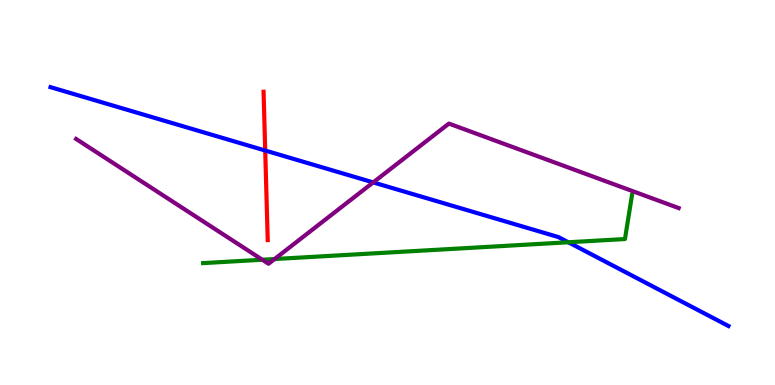[{'lines': ['blue', 'red'], 'intersections': [{'x': 3.42, 'y': 6.09}]}, {'lines': ['green', 'red'], 'intersections': []}, {'lines': ['purple', 'red'], 'intersections': []}, {'lines': ['blue', 'green'], 'intersections': [{'x': 7.33, 'y': 3.71}]}, {'lines': ['blue', 'purple'], 'intersections': [{'x': 4.82, 'y': 5.26}]}, {'lines': ['green', 'purple'], 'intersections': [{'x': 3.38, 'y': 3.25}, {'x': 3.54, 'y': 3.27}]}]